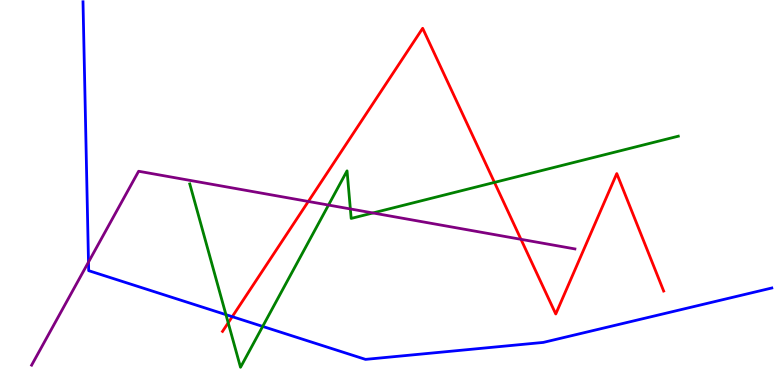[{'lines': ['blue', 'red'], 'intersections': [{'x': 3.0, 'y': 1.77}]}, {'lines': ['green', 'red'], 'intersections': [{'x': 2.94, 'y': 1.62}, {'x': 6.38, 'y': 5.26}]}, {'lines': ['purple', 'red'], 'intersections': [{'x': 3.98, 'y': 4.77}, {'x': 6.72, 'y': 3.78}]}, {'lines': ['blue', 'green'], 'intersections': [{'x': 2.92, 'y': 1.83}, {'x': 3.39, 'y': 1.52}]}, {'lines': ['blue', 'purple'], 'intersections': [{'x': 1.14, 'y': 3.19}]}, {'lines': ['green', 'purple'], 'intersections': [{'x': 4.24, 'y': 4.67}, {'x': 4.52, 'y': 4.57}, {'x': 4.81, 'y': 4.47}]}]